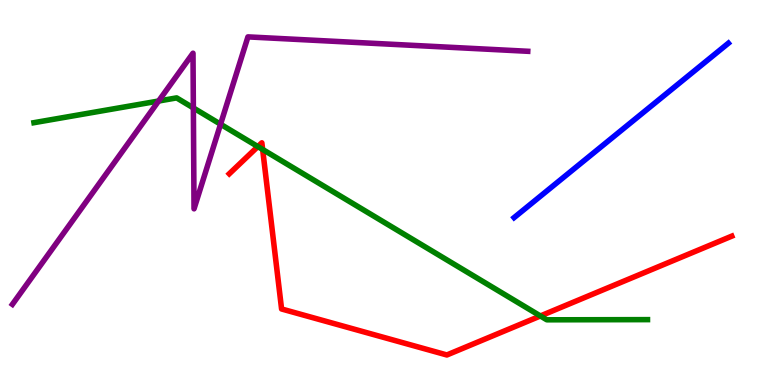[{'lines': ['blue', 'red'], 'intersections': []}, {'lines': ['green', 'red'], 'intersections': [{'x': 3.33, 'y': 6.19}, {'x': 3.39, 'y': 6.12}, {'x': 6.97, 'y': 1.79}]}, {'lines': ['purple', 'red'], 'intersections': []}, {'lines': ['blue', 'green'], 'intersections': []}, {'lines': ['blue', 'purple'], 'intersections': []}, {'lines': ['green', 'purple'], 'intersections': [{'x': 2.05, 'y': 7.38}, {'x': 2.5, 'y': 7.2}, {'x': 2.85, 'y': 6.77}]}]